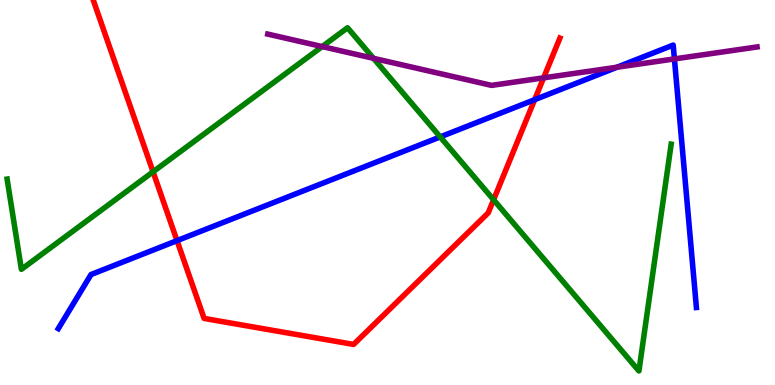[{'lines': ['blue', 'red'], 'intersections': [{'x': 2.28, 'y': 3.75}, {'x': 6.9, 'y': 7.41}]}, {'lines': ['green', 'red'], 'intersections': [{'x': 1.97, 'y': 5.54}, {'x': 6.37, 'y': 4.81}]}, {'lines': ['purple', 'red'], 'intersections': [{'x': 7.01, 'y': 7.98}]}, {'lines': ['blue', 'green'], 'intersections': [{'x': 5.68, 'y': 6.44}]}, {'lines': ['blue', 'purple'], 'intersections': [{'x': 7.96, 'y': 8.25}, {'x': 8.7, 'y': 8.47}]}, {'lines': ['green', 'purple'], 'intersections': [{'x': 4.16, 'y': 8.79}, {'x': 4.82, 'y': 8.48}]}]